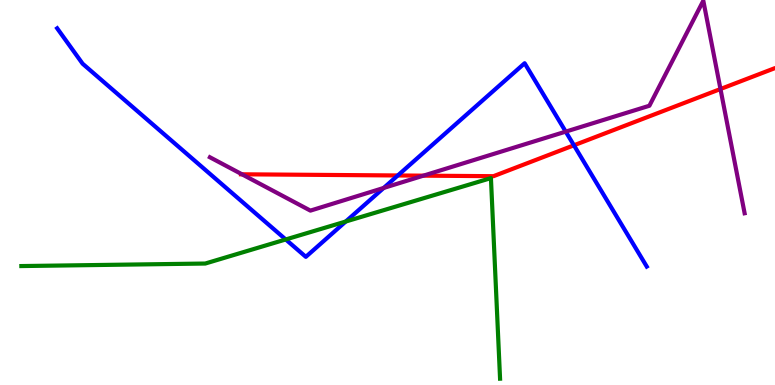[{'lines': ['blue', 'red'], 'intersections': [{'x': 5.13, 'y': 5.44}, {'x': 7.41, 'y': 6.23}]}, {'lines': ['green', 'red'], 'intersections': []}, {'lines': ['purple', 'red'], 'intersections': [{'x': 3.12, 'y': 5.47}, {'x': 5.46, 'y': 5.44}, {'x': 9.3, 'y': 7.69}]}, {'lines': ['blue', 'green'], 'intersections': [{'x': 3.69, 'y': 3.78}, {'x': 4.46, 'y': 4.25}]}, {'lines': ['blue', 'purple'], 'intersections': [{'x': 4.95, 'y': 5.12}, {'x': 7.3, 'y': 6.58}]}, {'lines': ['green', 'purple'], 'intersections': []}]